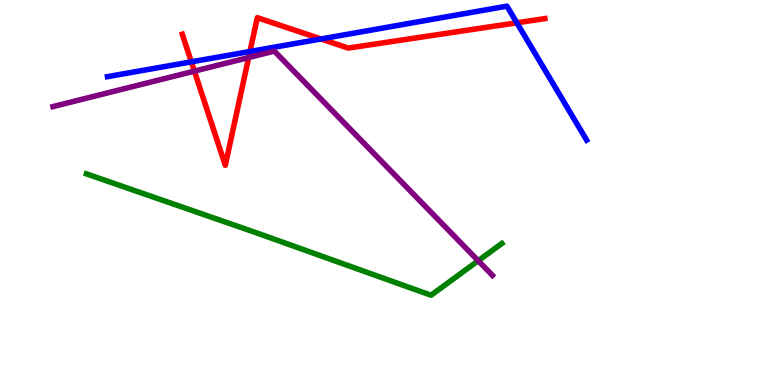[{'lines': ['blue', 'red'], 'intersections': [{'x': 2.47, 'y': 8.39}, {'x': 3.23, 'y': 8.66}, {'x': 4.14, 'y': 8.99}, {'x': 6.67, 'y': 9.41}]}, {'lines': ['green', 'red'], 'intersections': []}, {'lines': ['purple', 'red'], 'intersections': [{'x': 2.51, 'y': 8.15}, {'x': 3.21, 'y': 8.51}]}, {'lines': ['blue', 'green'], 'intersections': []}, {'lines': ['blue', 'purple'], 'intersections': []}, {'lines': ['green', 'purple'], 'intersections': [{'x': 6.17, 'y': 3.23}]}]